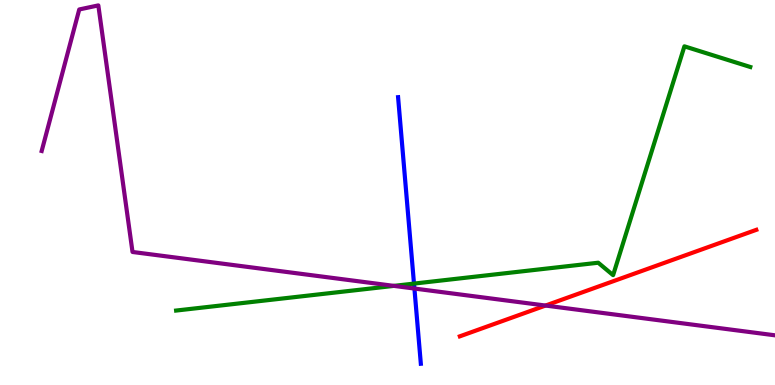[{'lines': ['blue', 'red'], 'intersections': []}, {'lines': ['green', 'red'], 'intersections': []}, {'lines': ['purple', 'red'], 'intersections': [{'x': 7.04, 'y': 2.06}]}, {'lines': ['blue', 'green'], 'intersections': [{'x': 5.34, 'y': 2.63}]}, {'lines': ['blue', 'purple'], 'intersections': [{'x': 5.35, 'y': 2.51}]}, {'lines': ['green', 'purple'], 'intersections': [{'x': 5.08, 'y': 2.57}]}]